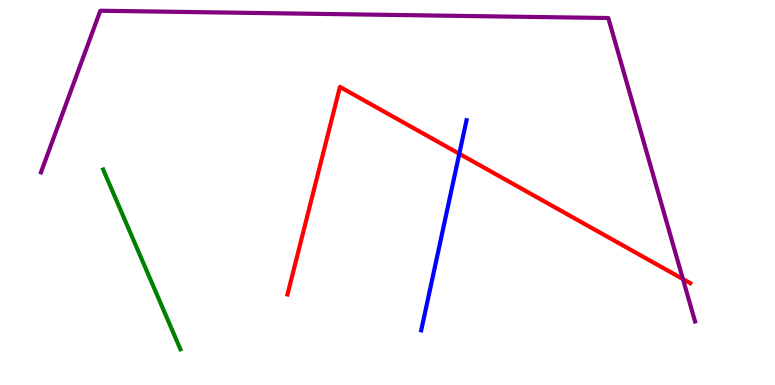[{'lines': ['blue', 'red'], 'intersections': [{'x': 5.93, 'y': 6.01}]}, {'lines': ['green', 'red'], 'intersections': []}, {'lines': ['purple', 'red'], 'intersections': [{'x': 8.81, 'y': 2.75}]}, {'lines': ['blue', 'green'], 'intersections': []}, {'lines': ['blue', 'purple'], 'intersections': []}, {'lines': ['green', 'purple'], 'intersections': []}]